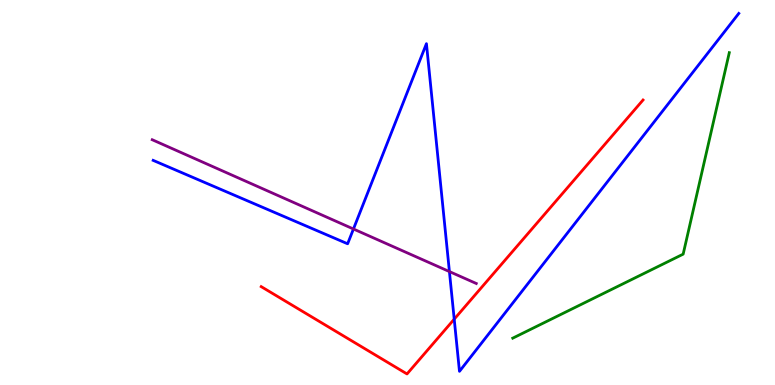[{'lines': ['blue', 'red'], 'intersections': [{'x': 5.86, 'y': 1.71}]}, {'lines': ['green', 'red'], 'intersections': []}, {'lines': ['purple', 'red'], 'intersections': []}, {'lines': ['blue', 'green'], 'intersections': []}, {'lines': ['blue', 'purple'], 'intersections': [{'x': 4.56, 'y': 4.05}, {'x': 5.8, 'y': 2.95}]}, {'lines': ['green', 'purple'], 'intersections': []}]